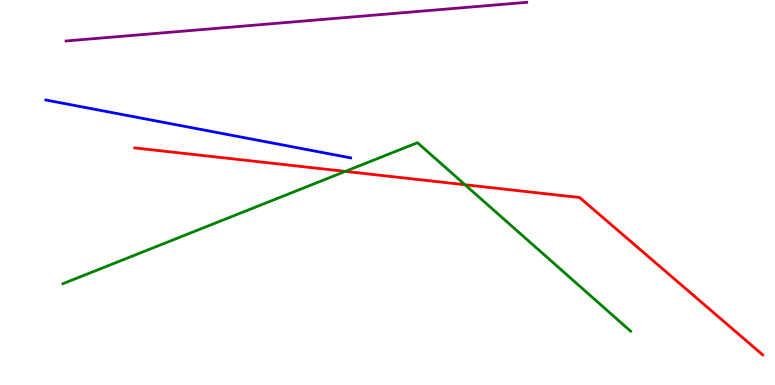[{'lines': ['blue', 'red'], 'intersections': []}, {'lines': ['green', 'red'], 'intersections': [{'x': 4.46, 'y': 5.55}, {'x': 6.0, 'y': 5.2}]}, {'lines': ['purple', 'red'], 'intersections': []}, {'lines': ['blue', 'green'], 'intersections': []}, {'lines': ['blue', 'purple'], 'intersections': []}, {'lines': ['green', 'purple'], 'intersections': []}]